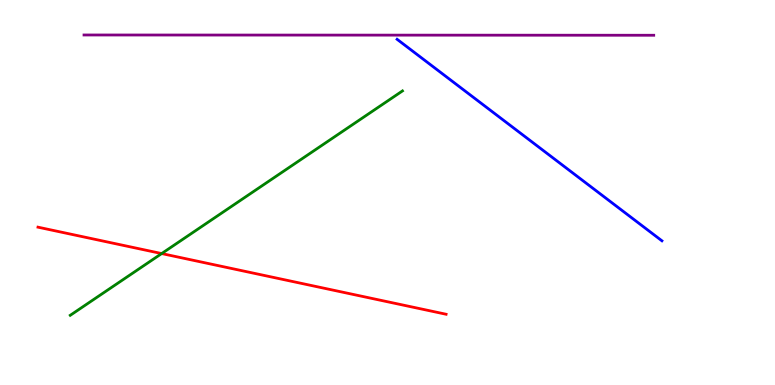[{'lines': ['blue', 'red'], 'intersections': []}, {'lines': ['green', 'red'], 'intersections': [{'x': 2.09, 'y': 3.41}]}, {'lines': ['purple', 'red'], 'intersections': []}, {'lines': ['blue', 'green'], 'intersections': []}, {'lines': ['blue', 'purple'], 'intersections': []}, {'lines': ['green', 'purple'], 'intersections': []}]